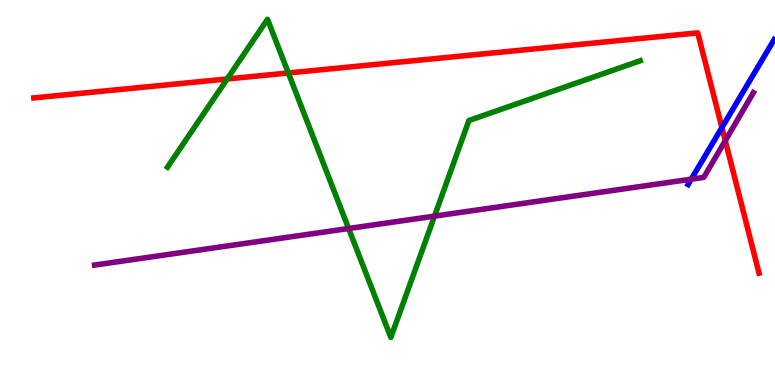[{'lines': ['blue', 'red'], 'intersections': [{'x': 9.31, 'y': 6.69}]}, {'lines': ['green', 'red'], 'intersections': [{'x': 2.93, 'y': 7.95}, {'x': 3.72, 'y': 8.1}]}, {'lines': ['purple', 'red'], 'intersections': [{'x': 9.36, 'y': 6.34}]}, {'lines': ['blue', 'green'], 'intersections': []}, {'lines': ['blue', 'purple'], 'intersections': [{'x': 8.92, 'y': 5.35}]}, {'lines': ['green', 'purple'], 'intersections': [{'x': 4.5, 'y': 4.06}, {'x': 5.61, 'y': 4.39}]}]